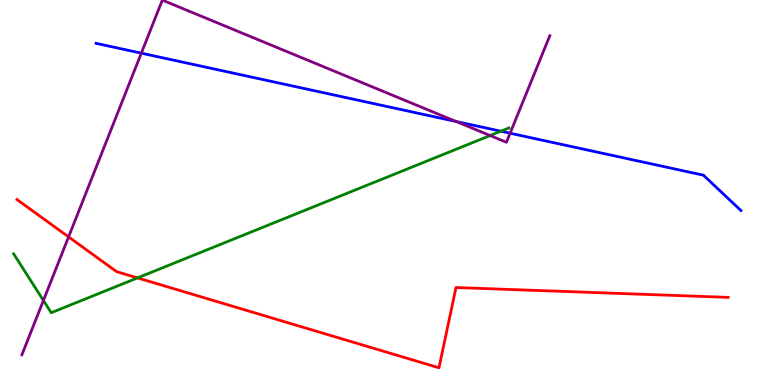[{'lines': ['blue', 'red'], 'intersections': []}, {'lines': ['green', 'red'], 'intersections': [{'x': 1.77, 'y': 2.78}]}, {'lines': ['purple', 'red'], 'intersections': [{'x': 0.885, 'y': 3.85}]}, {'lines': ['blue', 'green'], 'intersections': [{'x': 6.46, 'y': 6.59}]}, {'lines': ['blue', 'purple'], 'intersections': [{'x': 1.82, 'y': 8.62}, {'x': 5.88, 'y': 6.84}, {'x': 6.58, 'y': 6.54}]}, {'lines': ['green', 'purple'], 'intersections': [{'x': 0.56, 'y': 2.2}, {'x': 6.32, 'y': 6.48}]}]